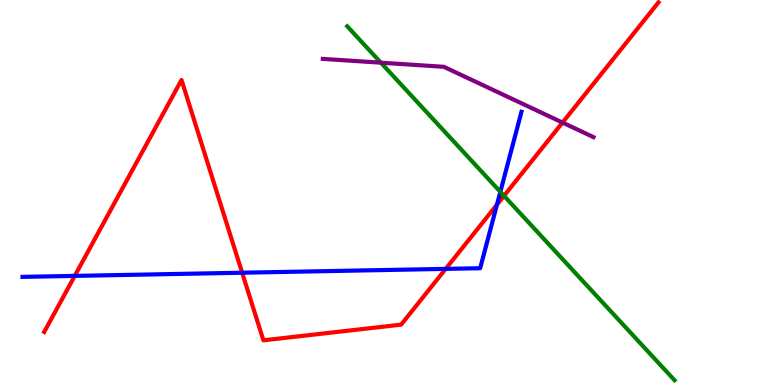[{'lines': ['blue', 'red'], 'intersections': [{'x': 0.964, 'y': 2.83}, {'x': 3.12, 'y': 2.92}, {'x': 5.75, 'y': 3.02}, {'x': 6.41, 'y': 4.68}]}, {'lines': ['green', 'red'], 'intersections': [{'x': 6.5, 'y': 4.91}]}, {'lines': ['purple', 'red'], 'intersections': [{'x': 7.26, 'y': 6.82}]}, {'lines': ['blue', 'green'], 'intersections': [{'x': 6.46, 'y': 5.02}]}, {'lines': ['blue', 'purple'], 'intersections': []}, {'lines': ['green', 'purple'], 'intersections': [{'x': 4.91, 'y': 8.37}]}]